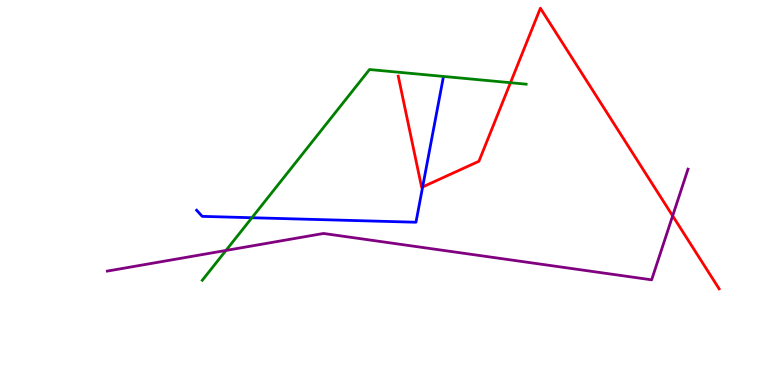[{'lines': ['blue', 'red'], 'intersections': [{'x': 5.45, 'y': 5.14}]}, {'lines': ['green', 'red'], 'intersections': [{'x': 6.59, 'y': 7.85}]}, {'lines': ['purple', 'red'], 'intersections': [{'x': 8.68, 'y': 4.39}]}, {'lines': ['blue', 'green'], 'intersections': [{'x': 3.25, 'y': 4.34}]}, {'lines': ['blue', 'purple'], 'intersections': []}, {'lines': ['green', 'purple'], 'intersections': [{'x': 2.92, 'y': 3.5}]}]